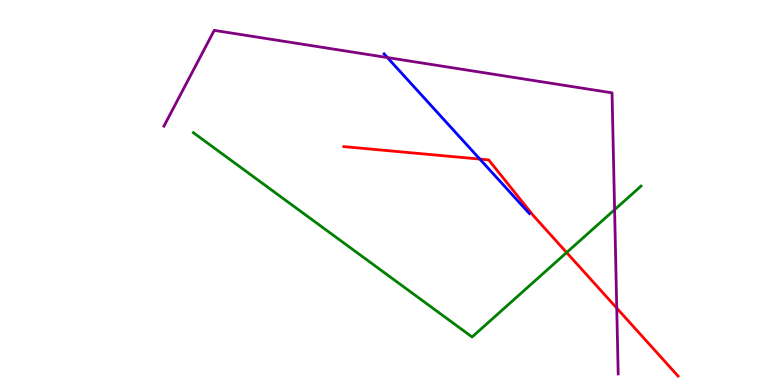[{'lines': ['blue', 'red'], 'intersections': [{'x': 6.19, 'y': 5.87}]}, {'lines': ['green', 'red'], 'intersections': [{'x': 7.31, 'y': 3.44}]}, {'lines': ['purple', 'red'], 'intersections': [{'x': 7.96, 'y': 2.0}]}, {'lines': ['blue', 'green'], 'intersections': []}, {'lines': ['blue', 'purple'], 'intersections': [{'x': 5.0, 'y': 8.5}]}, {'lines': ['green', 'purple'], 'intersections': [{'x': 7.93, 'y': 4.55}]}]